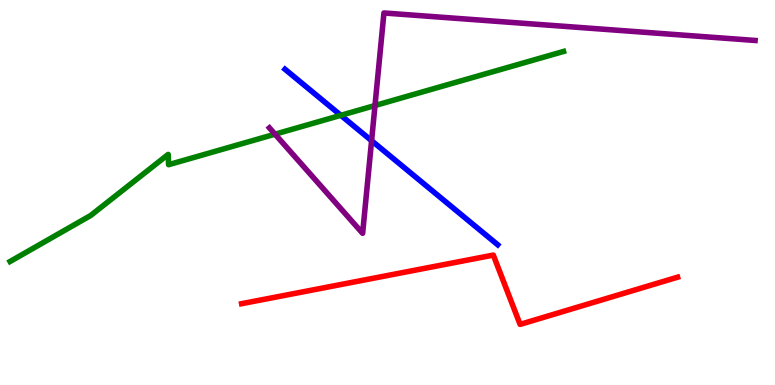[{'lines': ['blue', 'red'], 'intersections': []}, {'lines': ['green', 'red'], 'intersections': []}, {'lines': ['purple', 'red'], 'intersections': []}, {'lines': ['blue', 'green'], 'intersections': [{'x': 4.4, 'y': 7.0}]}, {'lines': ['blue', 'purple'], 'intersections': [{'x': 4.79, 'y': 6.35}]}, {'lines': ['green', 'purple'], 'intersections': [{'x': 3.55, 'y': 6.51}, {'x': 4.84, 'y': 7.26}]}]